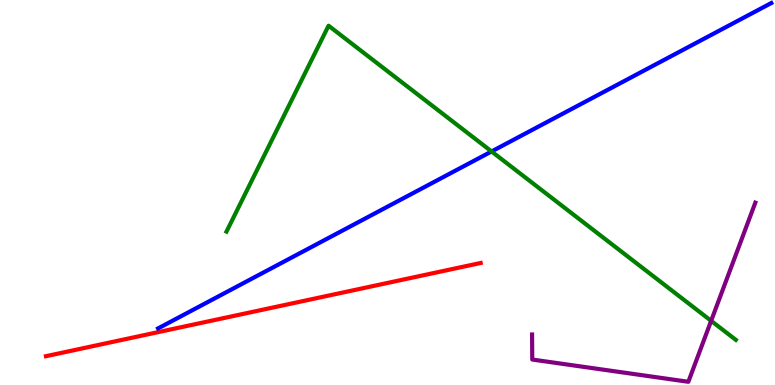[{'lines': ['blue', 'red'], 'intersections': []}, {'lines': ['green', 'red'], 'intersections': []}, {'lines': ['purple', 'red'], 'intersections': []}, {'lines': ['blue', 'green'], 'intersections': [{'x': 6.34, 'y': 6.07}]}, {'lines': ['blue', 'purple'], 'intersections': []}, {'lines': ['green', 'purple'], 'intersections': [{'x': 9.18, 'y': 1.67}]}]